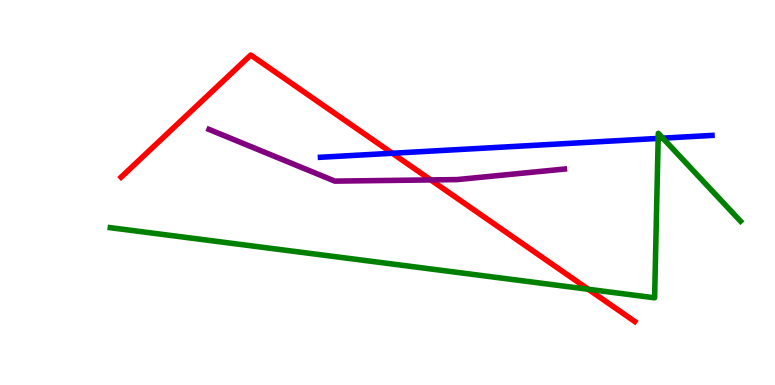[{'lines': ['blue', 'red'], 'intersections': [{'x': 5.06, 'y': 6.02}]}, {'lines': ['green', 'red'], 'intersections': [{'x': 7.59, 'y': 2.49}]}, {'lines': ['purple', 'red'], 'intersections': [{'x': 5.56, 'y': 5.33}]}, {'lines': ['blue', 'green'], 'intersections': [{'x': 8.49, 'y': 6.4}, {'x': 8.55, 'y': 6.41}]}, {'lines': ['blue', 'purple'], 'intersections': []}, {'lines': ['green', 'purple'], 'intersections': []}]